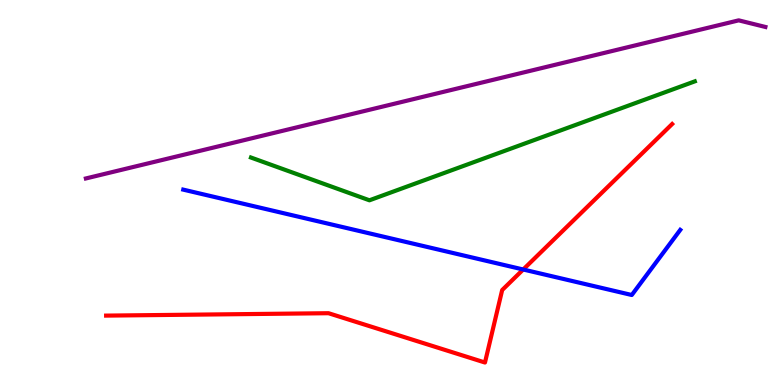[{'lines': ['blue', 'red'], 'intersections': [{'x': 6.75, 'y': 3.0}]}, {'lines': ['green', 'red'], 'intersections': []}, {'lines': ['purple', 'red'], 'intersections': []}, {'lines': ['blue', 'green'], 'intersections': []}, {'lines': ['blue', 'purple'], 'intersections': []}, {'lines': ['green', 'purple'], 'intersections': []}]